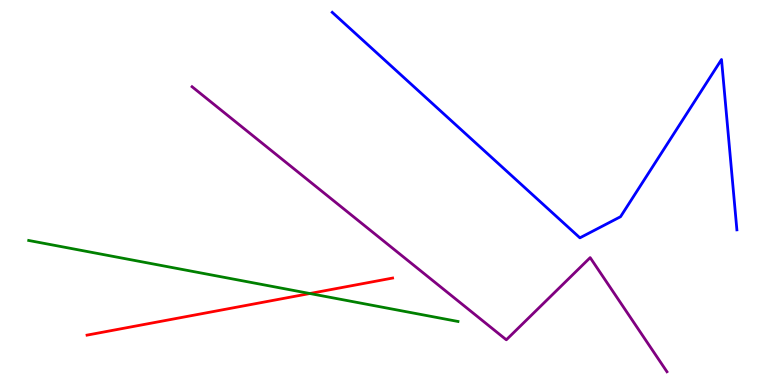[{'lines': ['blue', 'red'], 'intersections': []}, {'lines': ['green', 'red'], 'intersections': [{'x': 4.0, 'y': 2.38}]}, {'lines': ['purple', 'red'], 'intersections': []}, {'lines': ['blue', 'green'], 'intersections': []}, {'lines': ['blue', 'purple'], 'intersections': []}, {'lines': ['green', 'purple'], 'intersections': []}]